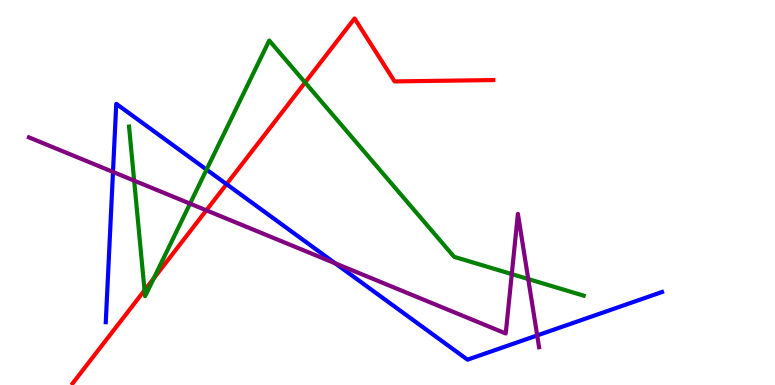[{'lines': ['blue', 'red'], 'intersections': [{'x': 2.92, 'y': 5.22}]}, {'lines': ['green', 'red'], 'intersections': [{'x': 1.86, 'y': 2.46}, {'x': 1.98, 'y': 2.77}, {'x': 3.94, 'y': 7.86}]}, {'lines': ['purple', 'red'], 'intersections': [{'x': 2.66, 'y': 4.54}]}, {'lines': ['blue', 'green'], 'intersections': [{'x': 2.67, 'y': 5.59}]}, {'lines': ['blue', 'purple'], 'intersections': [{'x': 1.46, 'y': 5.53}, {'x': 4.33, 'y': 3.16}, {'x': 6.93, 'y': 1.29}]}, {'lines': ['green', 'purple'], 'intersections': [{'x': 1.73, 'y': 5.31}, {'x': 2.45, 'y': 4.71}, {'x': 6.6, 'y': 2.88}, {'x': 6.82, 'y': 2.75}]}]